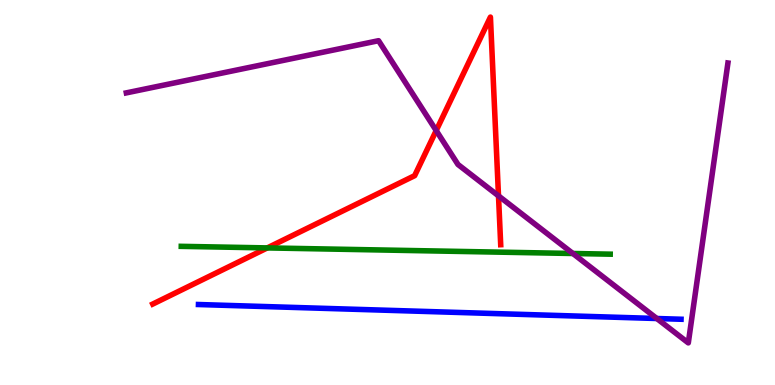[{'lines': ['blue', 'red'], 'intersections': []}, {'lines': ['green', 'red'], 'intersections': [{'x': 3.45, 'y': 3.56}]}, {'lines': ['purple', 'red'], 'intersections': [{'x': 5.63, 'y': 6.61}, {'x': 6.43, 'y': 4.91}]}, {'lines': ['blue', 'green'], 'intersections': []}, {'lines': ['blue', 'purple'], 'intersections': [{'x': 8.48, 'y': 1.73}]}, {'lines': ['green', 'purple'], 'intersections': [{'x': 7.39, 'y': 3.42}]}]